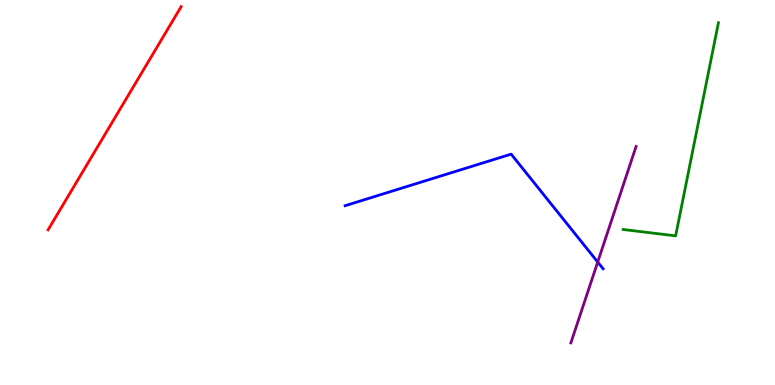[{'lines': ['blue', 'red'], 'intersections': []}, {'lines': ['green', 'red'], 'intersections': []}, {'lines': ['purple', 'red'], 'intersections': []}, {'lines': ['blue', 'green'], 'intersections': []}, {'lines': ['blue', 'purple'], 'intersections': [{'x': 7.71, 'y': 3.19}]}, {'lines': ['green', 'purple'], 'intersections': []}]